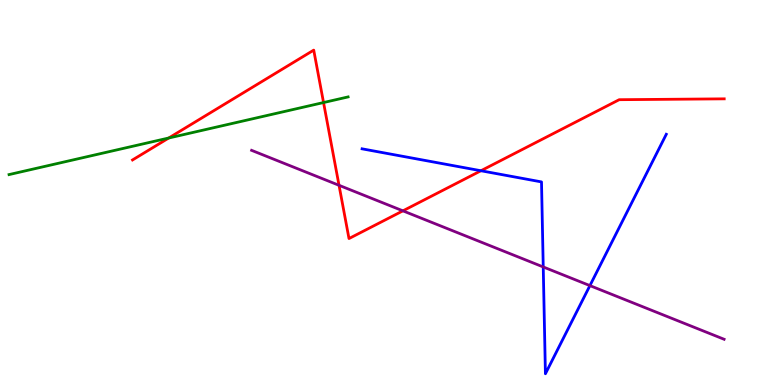[{'lines': ['blue', 'red'], 'intersections': [{'x': 6.21, 'y': 5.57}]}, {'lines': ['green', 'red'], 'intersections': [{'x': 2.18, 'y': 6.42}, {'x': 4.17, 'y': 7.34}]}, {'lines': ['purple', 'red'], 'intersections': [{'x': 4.37, 'y': 5.19}, {'x': 5.2, 'y': 4.52}]}, {'lines': ['blue', 'green'], 'intersections': []}, {'lines': ['blue', 'purple'], 'intersections': [{'x': 7.01, 'y': 3.07}, {'x': 7.61, 'y': 2.58}]}, {'lines': ['green', 'purple'], 'intersections': []}]